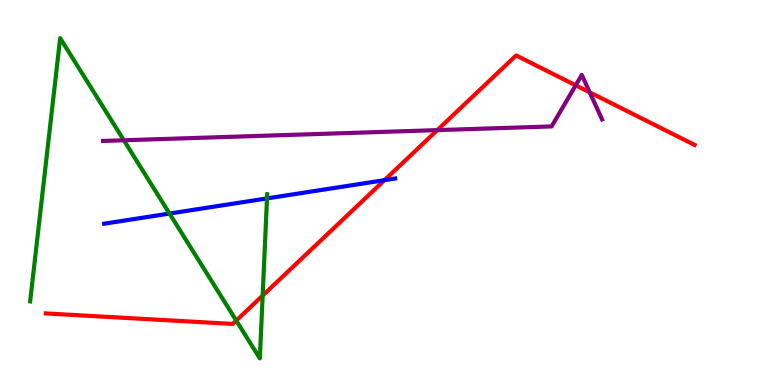[{'lines': ['blue', 'red'], 'intersections': [{'x': 4.96, 'y': 5.32}]}, {'lines': ['green', 'red'], 'intersections': [{'x': 3.05, 'y': 1.67}, {'x': 3.39, 'y': 2.32}]}, {'lines': ['purple', 'red'], 'intersections': [{'x': 5.64, 'y': 6.62}, {'x': 7.43, 'y': 7.78}, {'x': 7.61, 'y': 7.6}]}, {'lines': ['blue', 'green'], 'intersections': [{'x': 2.19, 'y': 4.45}, {'x': 3.45, 'y': 4.85}]}, {'lines': ['blue', 'purple'], 'intersections': []}, {'lines': ['green', 'purple'], 'intersections': [{'x': 1.6, 'y': 6.36}]}]